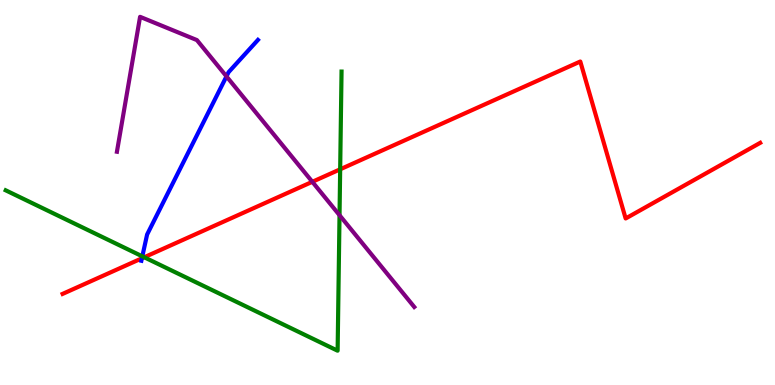[{'lines': ['blue', 'red'], 'intersections': [{'x': 1.83, 'y': 3.29}]}, {'lines': ['green', 'red'], 'intersections': [{'x': 1.86, 'y': 3.32}, {'x': 4.39, 'y': 5.6}]}, {'lines': ['purple', 'red'], 'intersections': [{'x': 4.03, 'y': 5.28}]}, {'lines': ['blue', 'green'], 'intersections': [{'x': 1.84, 'y': 3.34}]}, {'lines': ['blue', 'purple'], 'intersections': [{'x': 2.92, 'y': 8.02}]}, {'lines': ['green', 'purple'], 'intersections': [{'x': 4.38, 'y': 4.41}]}]